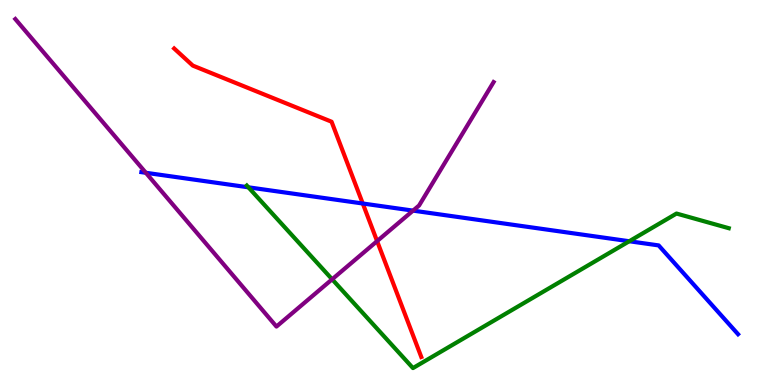[{'lines': ['blue', 'red'], 'intersections': [{'x': 4.68, 'y': 4.71}]}, {'lines': ['green', 'red'], 'intersections': []}, {'lines': ['purple', 'red'], 'intersections': [{'x': 4.87, 'y': 3.74}]}, {'lines': ['blue', 'green'], 'intersections': [{'x': 3.21, 'y': 5.13}, {'x': 8.12, 'y': 3.73}]}, {'lines': ['blue', 'purple'], 'intersections': [{'x': 1.88, 'y': 5.51}, {'x': 5.33, 'y': 4.53}]}, {'lines': ['green', 'purple'], 'intersections': [{'x': 4.29, 'y': 2.75}]}]